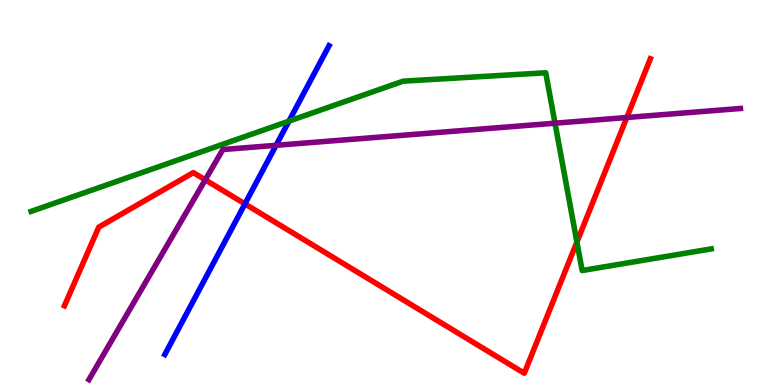[{'lines': ['blue', 'red'], 'intersections': [{'x': 3.16, 'y': 4.7}]}, {'lines': ['green', 'red'], 'intersections': [{'x': 7.44, 'y': 3.71}]}, {'lines': ['purple', 'red'], 'intersections': [{'x': 2.65, 'y': 5.33}, {'x': 8.09, 'y': 6.95}]}, {'lines': ['blue', 'green'], 'intersections': [{'x': 3.73, 'y': 6.85}]}, {'lines': ['blue', 'purple'], 'intersections': [{'x': 3.56, 'y': 6.23}]}, {'lines': ['green', 'purple'], 'intersections': [{'x': 7.16, 'y': 6.8}]}]